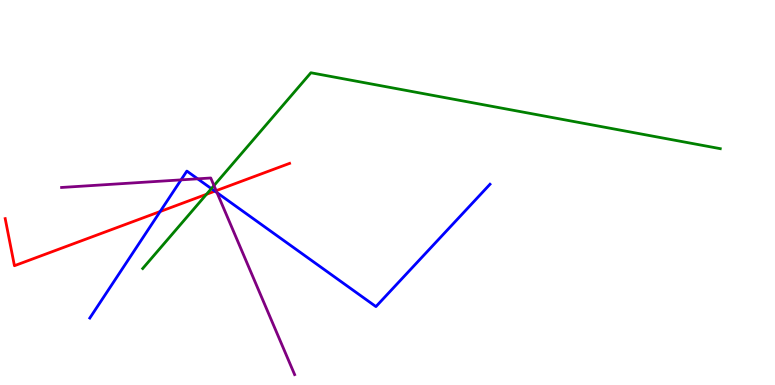[{'lines': ['blue', 'red'], 'intersections': [{'x': 2.07, 'y': 4.51}, {'x': 2.77, 'y': 5.03}]}, {'lines': ['green', 'red'], 'intersections': [{'x': 2.66, 'y': 4.95}]}, {'lines': ['purple', 'red'], 'intersections': [{'x': 2.79, 'y': 5.05}]}, {'lines': ['blue', 'green'], 'intersections': [{'x': 2.73, 'y': 5.1}]}, {'lines': ['blue', 'purple'], 'intersections': [{'x': 2.34, 'y': 5.33}, {'x': 2.55, 'y': 5.36}, {'x': 2.8, 'y': 4.99}]}, {'lines': ['green', 'purple'], 'intersections': [{'x': 2.76, 'y': 5.18}]}]